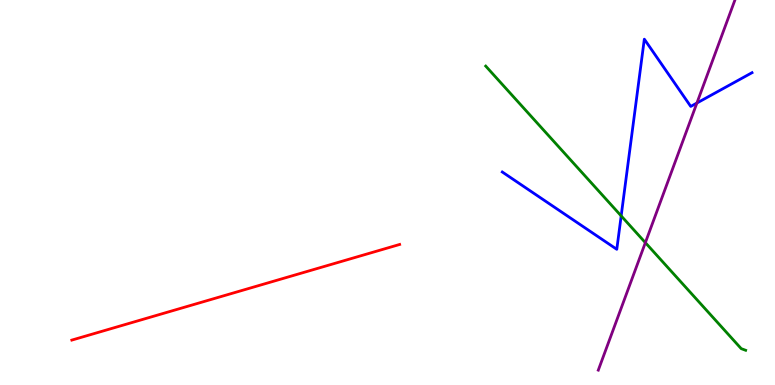[{'lines': ['blue', 'red'], 'intersections': []}, {'lines': ['green', 'red'], 'intersections': []}, {'lines': ['purple', 'red'], 'intersections': []}, {'lines': ['blue', 'green'], 'intersections': [{'x': 8.02, 'y': 4.39}]}, {'lines': ['blue', 'purple'], 'intersections': [{'x': 8.99, 'y': 7.32}]}, {'lines': ['green', 'purple'], 'intersections': [{'x': 8.33, 'y': 3.7}]}]